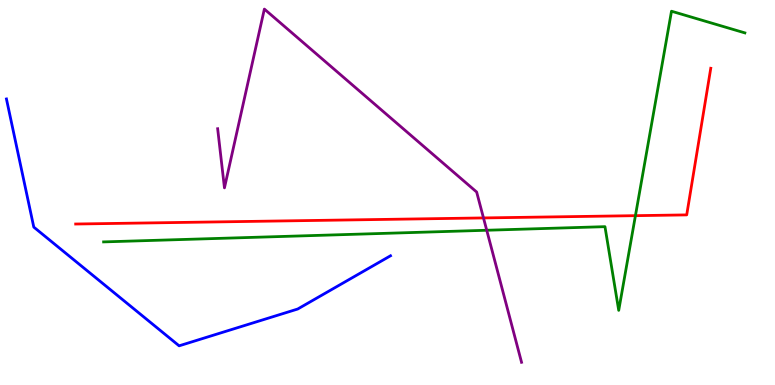[{'lines': ['blue', 'red'], 'intersections': []}, {'lines': ['green', 'red'], 'intersections': [{'x': 8.2, 'y': 4.4}]}, {'lines': ['purple', 'red'], 'intersections': [{'x': 6.24, 'y': 4.34}]}, {'lines': ['blue', 'green'], 'intersections': []}, {'lines': ['blue', 'purple'], 'intersections': []}, {'lines': ['green', 'purple'], 'intersections': [{'x': 6.28, 'y': 4.02}]}]